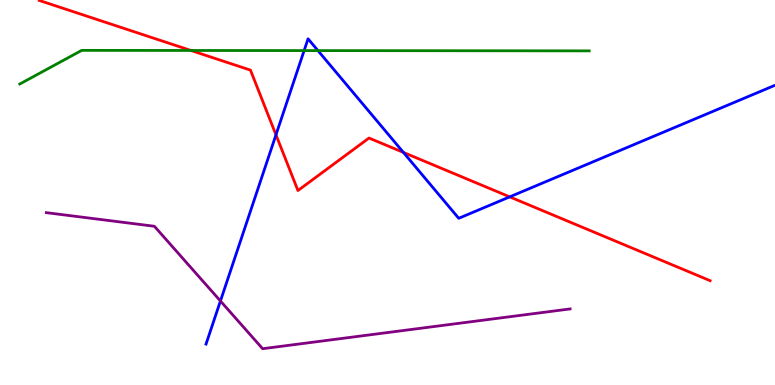[{'lines': ['blue', 'red'], 'intersections': [{'x': 3.56, 'y': 6.5}, {'x': 5.21, 'y': 6.04}, {'x': 6.58, 'y': 4.89}]}, {'lines': ['green', 'red'], 'intersections': [{'x': 2.46, 'y': 8.69}]}, {'lines': ['purple', 'red'], 'intersections': []}, {'lines': ['blue', 'green'], 'intersections': [{'x': 3.92, 'y': 8.69}, {'x': 4.1, 'y': 8.69}]}, {'lines': ['blue', 'purple'], 'intersections': [{'x': 2.84, 'y': 2.18}]}, {'lines': ['green', 'purple'], 'intersections': []}]